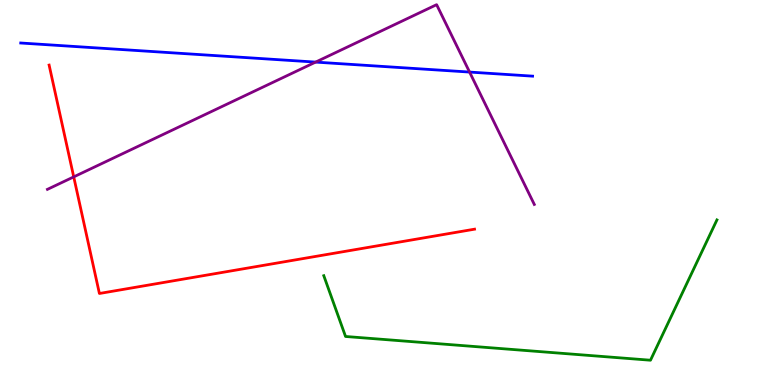[{'lines': ['blue', 'red'], 'intersections': []}, {'lines': ['green', 'red'], 'intersections': []}, {'lines': ['purple', 'red'], 'intersections': [{'x': 0.951, 'y': 5.41}]}, {'lines': ['blue', 'green'], 'intersections': []}, {'lines': ['blue', 'purple'], 'intersections': [{'x': 4.07, 'y': 8.39}, {'x': 6.06, 'y': 8.13}]}, {'lines': ['green', 'purple'], 'intersections': []}]